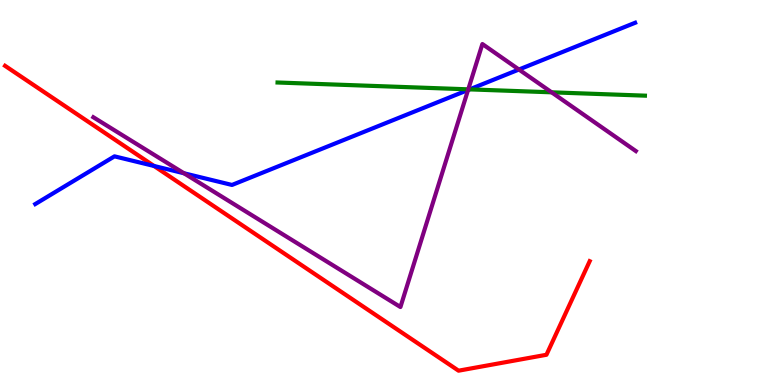[{'lines': ['blue', 'red'], 'intersections': [{'x': 1.99, 'y': 5.69}]}, {'lines': ['green', 'red'], 'intersections': []}, {'lines': ['purple', 'red'], 'intersections': []}, {'lines': ['blue', 'green'], 'intersections': [{'x': 6.06, 'y': 7.68}]}, {'lines': ['blue', 'purple'], 'intersections': [{'x': 2.37, 'y': 5.5}, {'x': 6.04, 'y': 7.66}, {'x': 6.7, 'y': 8.19}]}, {'lines': ['green', 'purple'], 'intersections': [{'x': 6.04, 'y': 7.68}, {'x': 7.12, 'y': 7.6}]}]